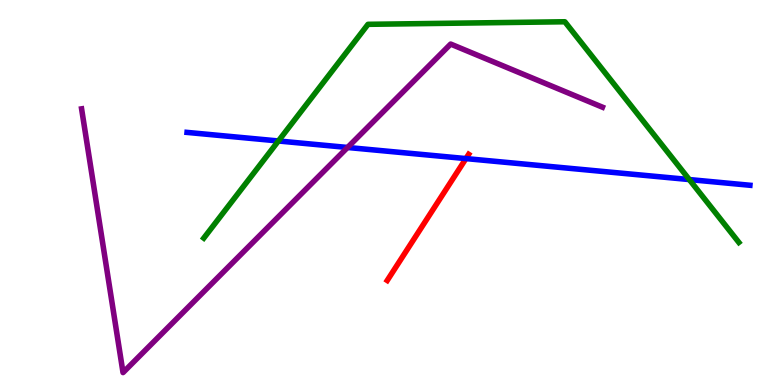[{'lines': ['blue', 'red'], 'intersections': [{'x': 6.01, 'y': 5.88}]}, {'lines': ['green', 'red'], 'intersections': []}, {'lines': ['purple', 'red'], 'intersections': []}, {'lines': ['blue', 'green'], 'intersections': [{'x': 3.59, 'y': 6.34}, {'x': 8.89, 'y': 5.34}]}, {'lines': ['blue', 'purple'], 'intersections': [{'x': 4.48, 'y': 6.17}]}, {'lines': ['green', 'purple'], 'intersections': []}]